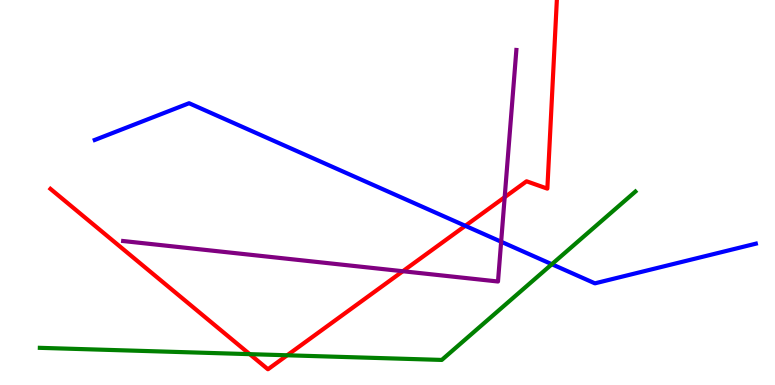[{'lines': ['blue', 'red'], 'intersections': [{'x': 6.0, 'y': 4.13}]}, {'lines': ['green', 'red'], 'intersections': [{'x': 3.22, 'y': 0.801}, {'x': 3.71, 'y': 0.772}]}, {'lines': ['purple', 'red'], 'intersections': [{'x': 5.2, 'y': 2.96}, {'x': 6.51, 'y': 4.88}]}, {'lines': ['blue', 'green'], 'intersections': [{'x': 7.12, 'y': 3.14}]}, {'lines': ['blue', 'purple'], 'intersections': [{'x': 6.47, 'y': 3.72}]}, {'lines': ['green', 'purple'], 'intersections': []}]